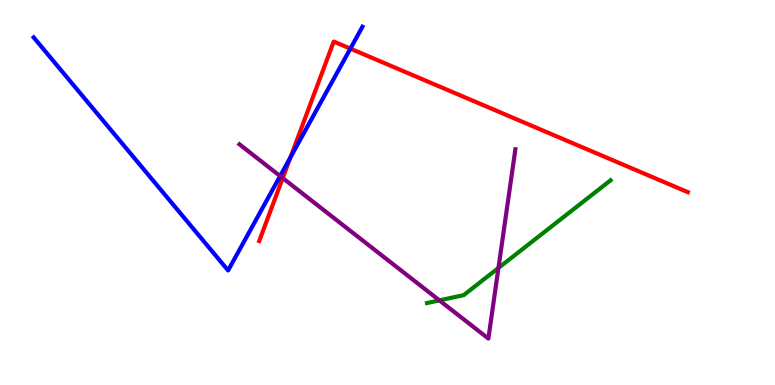[{'lines': ['blue', 'red'], 'intersections': [{'x': 3.75, 'y': 5.92}, {'x': 4.52, 'y': 8.74}]}, {'lines': ['green', 'red'], 'intersections': []}, {'lines': ['purple', 'red'], 'intersections': [{'x': 3.65, 'y': 5.37}]}, {'lines': ['blue', 'green'], 'intersections': []}, {'lines': ['blue', 'purple'], 'intersections': [{'x': 3.61, 'y': 5.43}]}, {'lines': ['green', 'purple'], 'intersections': [{'x': 5.67, 'y': 2.2}, {'x': 6.43, 'y': 3.04}]}]